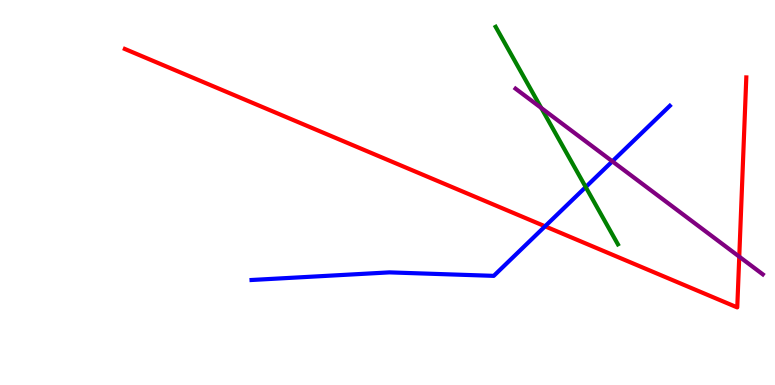[{'lines': ['blue', 'red'], 'intersections': [{'x': 7.03, 'y': 4.12}]}, {'lines': ['green', 'red'], 'intersections': []}, {'lines': ['purple', 'red'], 'intersections': [{'x': 9.54, 'y': 3.33}]}, {'lines': ['blue', 'green'], 'intersections': [{'x': 7.56, 'y': 5.14}]}, {'lines': ['blue', 'purple'], 'intersections': [{'x': 7.9, 'y': 5.81}]}, {'lines': ['green', 'purple'], 'intersections': [{'x': 6.98, 'y': 7.2}]}]